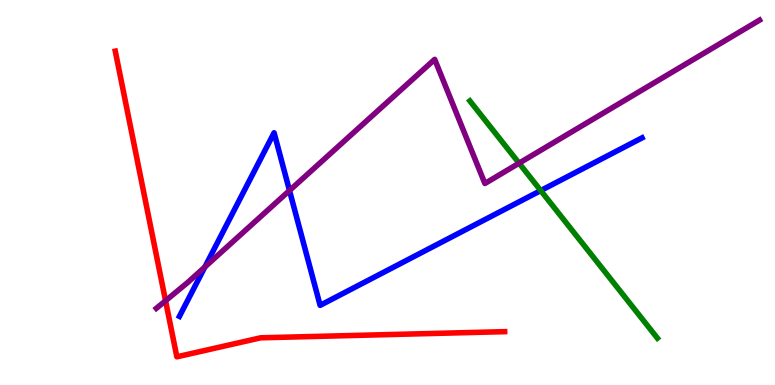[{'lines': ['blue', 'red'], 'intersections': []}, {'lines': ['green', 'red'], 'intersections': []}, {'lines': ['purple', 'red'], 'intersections': [{'x': 2.14, 'y': 2.19}]}, {'lines': ['blue', 'green'], 'intersections': [{'x': 6.98, 'y': 5.05}]}, {'lines': ['blue', 'purple'], 'intersections': [{'x': 2.64, 'y': 3.07}, {'x': 3.74, 'y': 5.05}]}, {'lines': ['green', 'purple'], 'intersections': [{'x': 6.7, 'y': 5.76}]}]